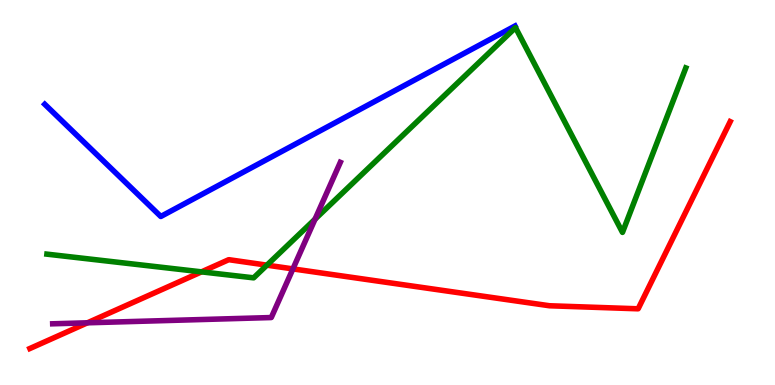[{'lines': ['blue', 'red'], 'intersections': []}, {'lines': ['green', 'red'], 'intersections': [{'x': 2.6, 'y': 2.94}, {'x': 3.44, 'y': 3.11}]}, {'lines': ['purple', 'red'], 'intersections': [{'x': 1.13, 'y': 1.62}, {'x': 3.78, 'y': 3.02}]}, {'lines': ['blue', 'green'], 'intersections': []}, {'lines': ['blue', 'purple'], 'intersections': []}, {'lines': ['green', 'purple'], 'intersections': [{'x': 4.07, 'y': 4.31}]}]